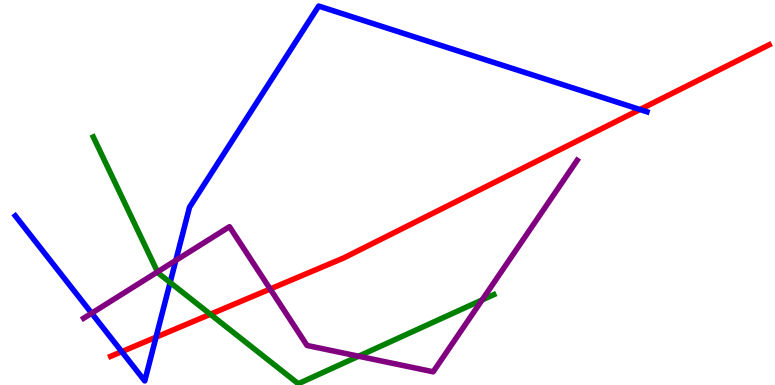[{'lines': ['blue', 'red'], 'intersections': [{'x': 1.57, 'y': 0.867}, {'x': 2.01, 'y': 1.24}, {'x': 8.26, 'y': 7.16}]}, {'lines': ['green', 'red'], 'intersections': [{'x': 2.71, 'y': 1.84}]}, {'lines': ['purple', 'red'], 'intersections': [{'x': 3.49, 'y': 2.49}]}, {'lines': ['blue', 'green'], 'intersections': [{'x': 2.2, 'y': 2.66}]}, {'lines': ['blue', 'purple'], 'intersections': [{'x': 1.18, 'y': 1.86}, {'x': 2.27, 'y': 3.24}]}, {'lines': ['green', 'purple'], 'intersections': [{'x': 2.03, 'y': 2.94}, {'x': 4.63, 'y': 0.747}, {'x': 6.22, 'y': 2.21}]}]